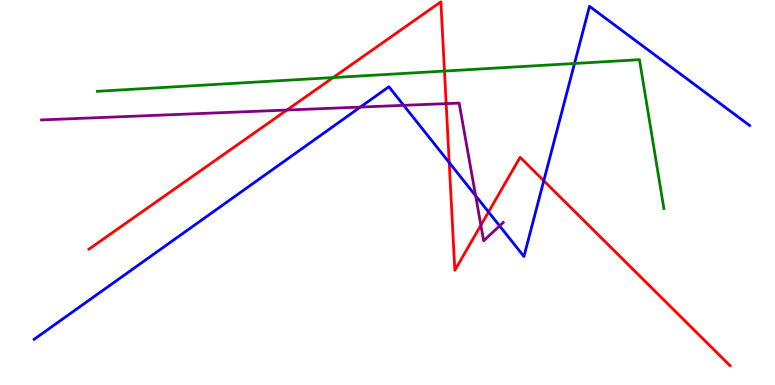[{'lines': ['blue', 'red'], 'intersections': [{'x': 5.8, 'y': 5.78}, {'x': 6.3, 'y': 4.49}, {'x': 7.02, 'y': 5.31}]}, {'lines': ['green', 'red'], 'intersections': [{'x': 4.3, 'y': 7.99}, {'x': 5.74, 'y': 8.15}]}, {'lines': ['purple', 'red'], 'intersections': [{'x': 3.7, 'y': 7.14}, {'x': 5.76, 'y': 7.31}, {'x': 6.2, 'y': 4.15}]}, {'lines': ['blue', 'green'], 'intersections': [{'x': 7.41, 'y': 8.35}]}, {'lines': ['blue', 'purple'], 'intersections': [{'x': 4.65, 'y': 7.22}, {'x': 5.21, 'y': 7.26}, {'x': 6.14, 'y': 4.92}, {'x': 6.45, 'y': 4.13}]}, {'lines': ['green', 'purple'], 'intersections': []}]